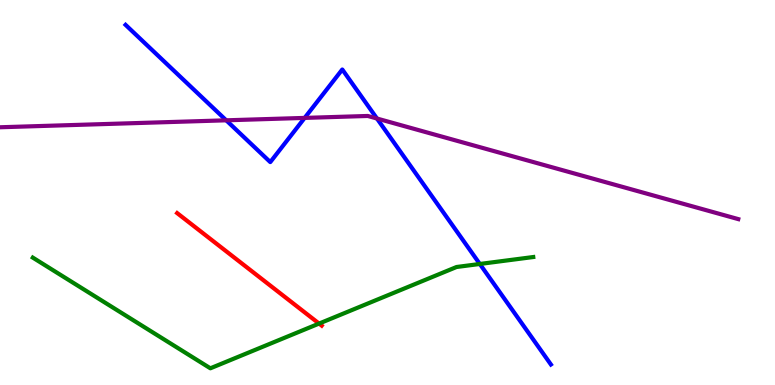[{'lines': ['blue', 'red'], 'intersections': []}, {'lines': ['green', 'red'], 'intersections': [{'x': 4.12, 'y': 1.6}]}, {'lines': ['purple', 'red'], 'intersections': []}, {'lines': ['blue', 'green'], 'intersections': [{'x': 6.19, 'y': 3.14}]}, {'lines': ['blue', 'purple'], 'intersections': [{'x': 2.92, 'y': 6.87}, {'x': 3.93, 'y': 6.94}, {'x': 4.86, 'y': 6.92}]}, {'lines': ['green', 'purple'], 'intersections': []}]